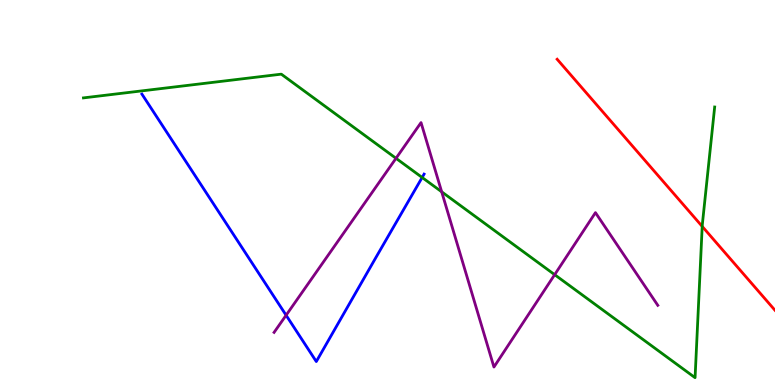[{'lines': ['blue', 'red'], 'intersections': []}, {'lines': ['green', 'red'], 'intersections': [{'x': 9.06, 'y': 4.12}]}, {'lines': ['purple', 'red'], 'intersections': []}, {'lines': ['blue', 'green'], 'intersections': [{'x': 5.45, 'y': 5.39}]}, {'lines': ['blue', 'purple'], 'intersections': [{'x': 3.69, 'y': 1.81}]}, {'lines': ['green', 'purple'], 'intersections': [{'x': 5.11, 'y': 5.89}, {'x': 5.7, 'y': 5.02}, {'x': 7.16, 'y': 2.87}]}]